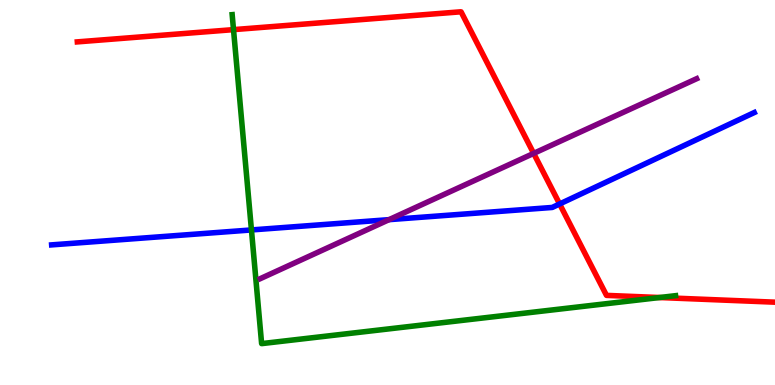[{'lines': ['blue', 'red'], 'intersections': [{'x': 7.22, 'y': 4.7}]}, {'lines': ['green', 'red'], 'intersections': [{'x': 3.01, 'y': 9.23}, {'x': 8.51, 'y': 2.27}]}, {'lines': ['purple', 'red'], 'intersections': [{'x': 6.89, 'y': 6.02}]}, {'lines': ['blue', 'green'], 'intersections': [{'x': 3.24, 'y': 4.03}]}, {'lines': ['blue', 'purple'], 'intersections': [{'x': 5.02, 'y': 4.29}]}, {'lines': ['green', 'purple'], 'intersections': []}]